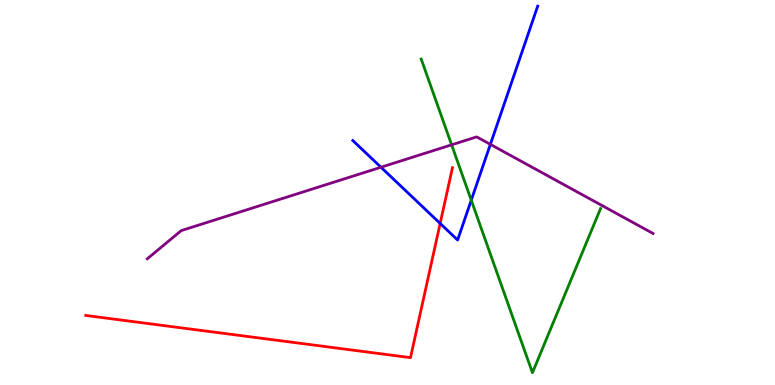[{'lines': ['blue', 'red'], 'intersections': [{'x': 5.68, 'y': 4.2}]}, {'lines': ['green', 'red'], 'intersections': []}, {'lines': ['purple', 'red'], 'intersections': []}, {'lines': ['blue', 'green'], 'intersections': [{'x': 6.08, 'y': 4.8}]}, {'lines': ['blue', 'purple'], 'intersections': [{'x': 4.92, 'y': 5.66}, {'x': 6.33, 'y': 6.25}]}, {'lines': ['green', 'purple'], 'intersections': [{'x': 5.83, 'y': 6.24}]}]